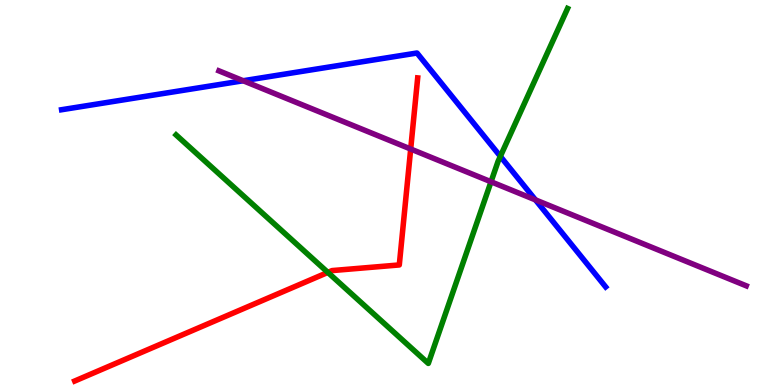[{'lines': ['blue', 'red'], 'intersections': []}, {'lines': ['green', 'red'], 'intersections': [{'x': 4.23, 'y': 2.92}]}, {'lines': ['purple', 'red'], 'intersections': [{'x': 5.3, 'y': 6.13}]}, {'lines': ['blue', 'green'], 'intersections': [{'x': 6.46, 'y': 5.94}]}, {'lines': ['blue', 'purple'], 'intersections': [{'x': 3.14, 'y': 7.9}, {'x': 6.91, 'y': 4.81}]}, {'lines': ['green', 'purple'], 'intersections': [{'x': 6.34, 'y': 5.28}]}]